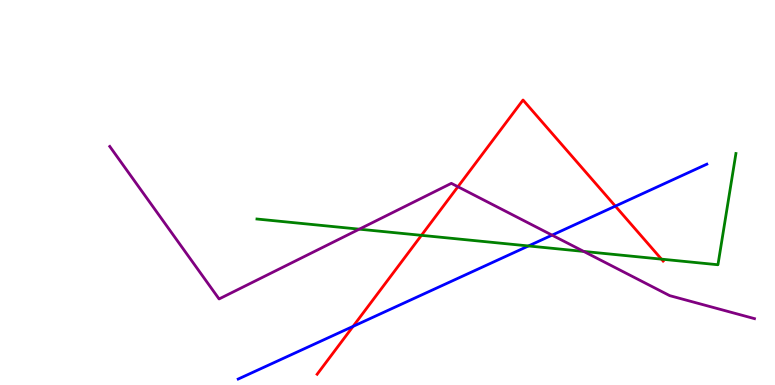[{'lines': ['blue', 'red'], 'intersections': [{'x': 4.56, 'y': 1.52}, {'x': 7.94, 'y': 4.65}]}, {'lines': ['green', 'red'], 'intersections': [{'x': 5.44, 'y': 3.89}, {'x': 8.54, 'y': 3.27}]}, {'lines': ['purple', 'red'], 'intersections': [{'x': 5.91, 'y': 5.15}]}, {'lines': ['blue', 'green'], 'intersections': [{'x': 6.82, 'y': 3.61}]}, {'lines': ['blue', 'purple'], 'intersections': [{'x': 7.12, 'y': 3.89}]}, {'lines': ['green', 'purple'], 'intersections': [{'x': 4.64, 'y': 4.05}, {'x': 7.53, 'y': 3.47}]}]